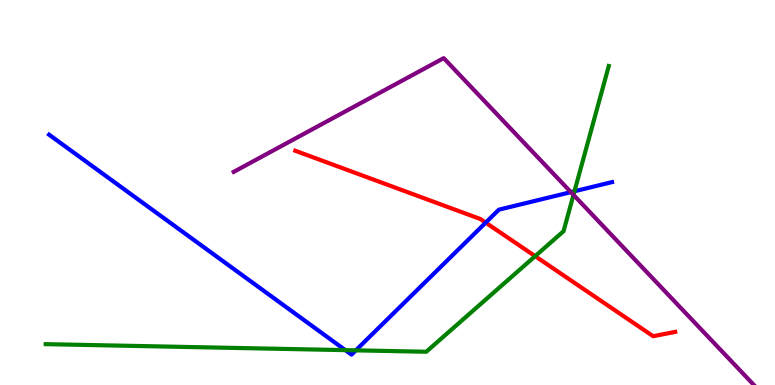[{'lines': ['blue', 'red'], 'intersections': [{'x': 6.27, 'y': 4.22}]}, {'lines': ['green', 'red'], 'intersections': [{'x': 6.91, 'y': 3.35}]}, {'lines': ['purple', 'red'], 'intersections': []}, {'lines': ['blue', 'green'], 'intersections': [{'x': 4.46, 'y': 0.906}, {'x': 4.59, 'y': 0.9}, {'x': 7.41, 'y': 5.03}]}, {'lines': ['blue', 'purple'], 'intersections': [{'x': 7.37, 'y': 5.01}]}, {'lines': ['green', 'purple'], 'intersections': [{'x': 7.4, 'y': 4.94}]}]